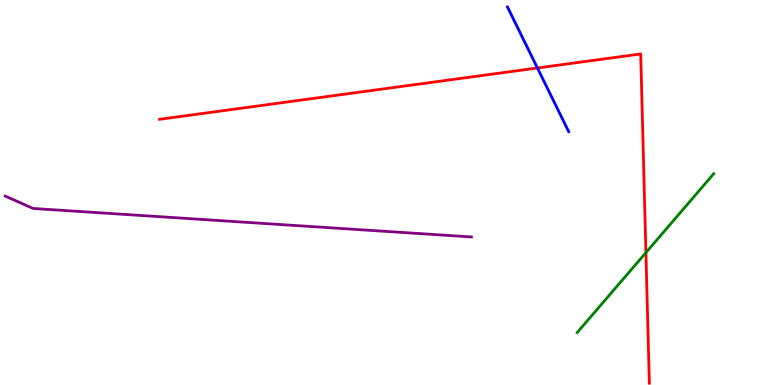[{'lines': ['blue', 'red'], 'intersections': [{'x': 6.93, 'y': 8.23}]}, {'lines': ['green', 'red'], 'intersections': [{'x': 8.33, 'y': 3.44}]}, {'lines': ['purple', 'red'], 'intersections': []}, {'lines': ['blue', 'green'], 'intersections': []}, {'lines': ['blue', 'purple'], 'intersections': []}, {'lines': ['green', 'purple'], 'intersections': []}]